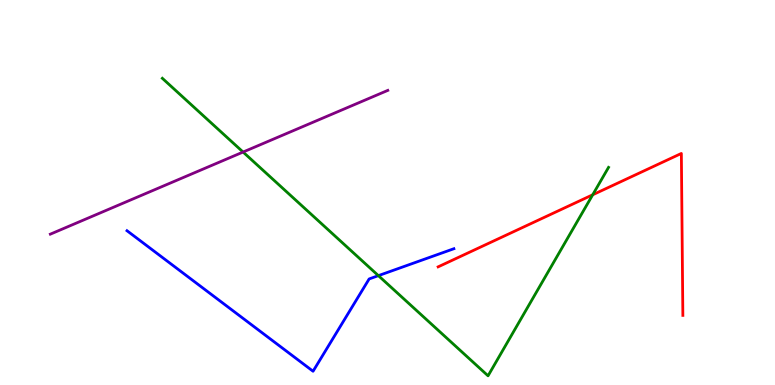[{'lines': ['blue', 'red'], 'intersections': []}, {'lines': ['green', 'red'], 'intersections': [{'x': 7.65, 'y': 4.94}]}, {'lines': ['purple', 'red'], 'intersections': []}, {'lines': ['blue', 'green'], 'intersections': [{'x': 4.88, 'y': 2.84}]}, {'lines': ['blue', 'purple'], 'intersections': []}, {'lines': ['green', 'purple'], 'intersections': [{'x': 3.14, 'y': 6.05}]}]